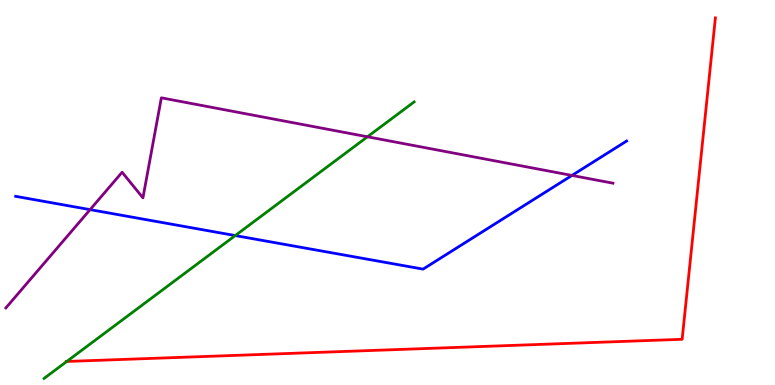[{'lines': ['blue', 'red'], 'intersections': []}, {'lines': ['green', 'red'], 'intersections': [{'x': 0.862, 'y': 0.612}]}, {'lines': ['purple', 'red'], 'intersections': []}, {'lines': ['blue', 'green'], 'intersections': [{'x': 3.04, 'y': 3.88}]}, {'lines': ['blue', 'purple'], 'intersections': [{'x': 1.16, 'y': 4.56}, {'x': 7.38, 'y': 5.44}]}, {'lines': ['green', 'purple'], 'intersections': [{'x': 4.74, 'y': 6.45}]}]